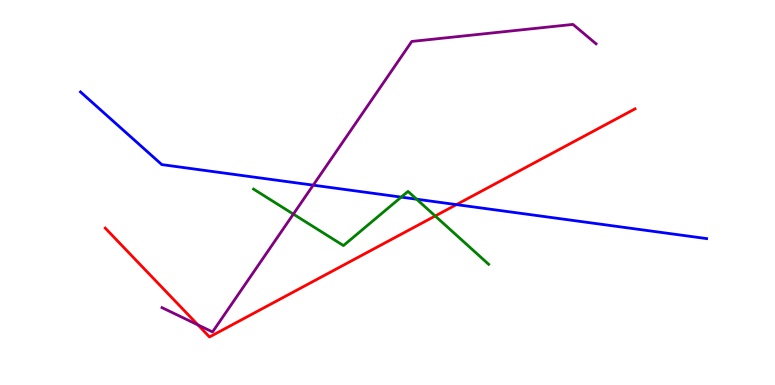[{'lines': ['blue', 'red'], 'intersections': [{'x': 5.89, 'y': 4.69}]}, {'lines': ['green', 'red'], 'intersections': [{'x': 5.62, 'y': 4.39}]}, {'lines': ['purple', 'red'], 'intersections': [{'x': 2.55, 'y': 1.56}]}, {'lines': ['blue', 'green'], 'intersections': [{'x': 5.18, 'y': 4.88}, {'x': 5.38, 'y': 4.83}]}, {'lines': ['blue', 'purple'], 'intersections': [{'x': 4.04, 'y': 5.19}]}, {'lines': ['green', 'purple'], 'intersections': [{'x': 3.79, 'y': 4.44}]}]